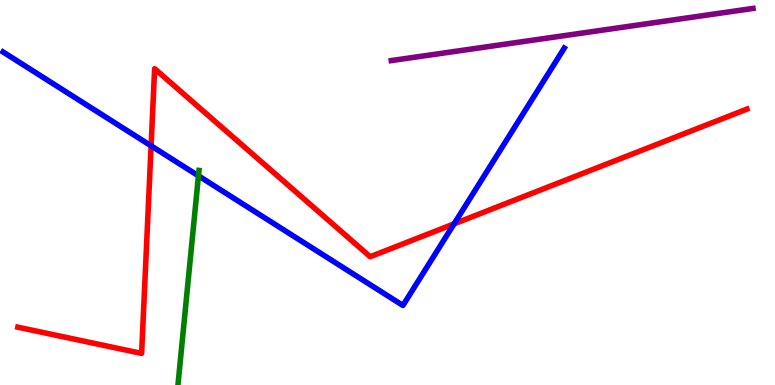[{'lines': ['blue', 'red'], 'intersections': [{'x': 1.95, 'y': 6.21}, {'x': 5.86, 'y': 4.19}]}, {'lines': ['green', 'red'], 'intersections': []}, {'lines': ['purple', 'red'], 'intersections': []}, {'lines': ['blue', 'green'], 'intersections': [{'x': 2.56, 'y': 5.43}]}, {'lines': ['blue', 'purple'], 'intersections': []}, {'lines': ['green', 'purple'], 'intersections': []}]